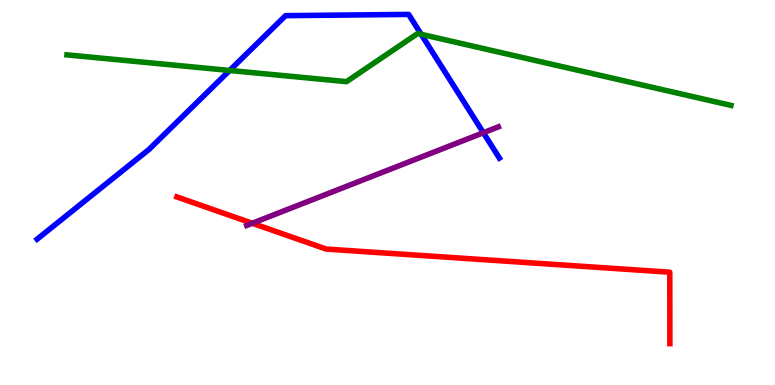[{'lines': ['blue', 'red'], 'intersections': []}, {'lines': ['green', 'red'], 'intersections': []}, {'lines': ['purple', 'red'], 'intersections': [{'x': 3.26, 'y': 4.2}]}, {'lines': ['blue', 'green'], 'intersections': [{'x': 2.96, 'y': 8.17}, {'x': 5.43, 'y': 9.11}]}, {'lines': ['blue', 'purple'], 'intersections': [{'x': 6.24, 'y': 6.55}]}, {'lines': ['green', 'purple'], 'intersections': []}]